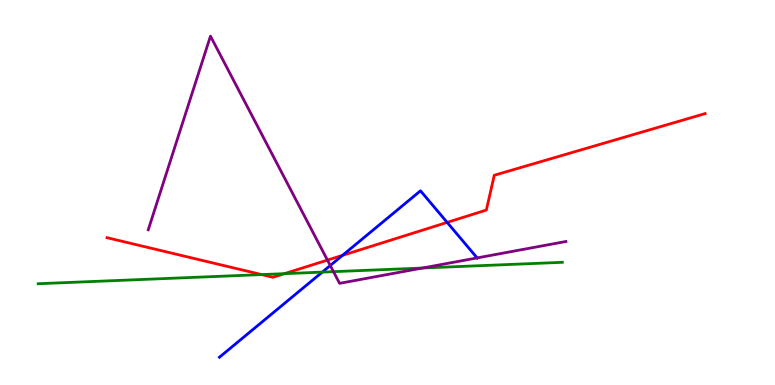[{'lines': ['blue', 'red'], 'intersections': [{'x': 4.42, 'y': 3.37}, {'x': 5.77, 'y': 4.22}]}, {'lines': ['green', 'red'], 'intersections': [{'x': 3.38, 'y': 2.87}, {'x': 3.67, 'y': 2.89}]}, {'lines': ['purple', 'red'], 'intersections': [{'x': 4.23, 'y': 3.24}]}, {'lines': ['blue', 'green'], 'intersections': [{'x': 4.16, 'y': 2.93}]}, {'lines': ['blue', 'purple'], 'intersections': [{'x': 4.26, 'y': 3.1}, {'x': 6.16, 'y': 3.3}]}, {'lines': ['green', 'purple'], 'intersections': [{'x': 4.3, 'y': 2.94}, {'x': 5.45, 'y': 3.04}]}]